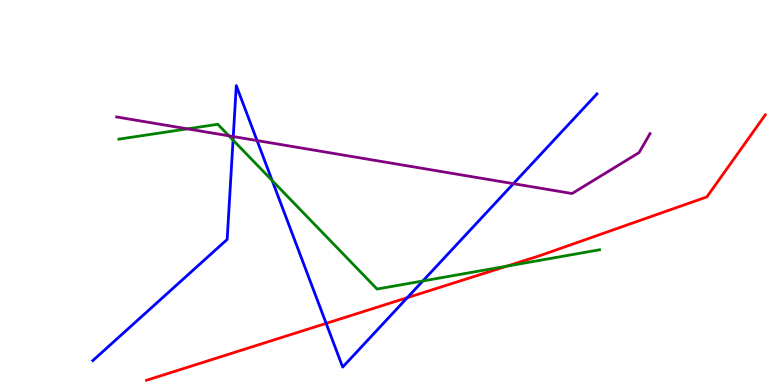[{'lines': ['blue', 'red'], 'intersections': [{'x': 4.21, 'y': 1.6}, {'x': 5.26, 'y': 2.27}]}, {'lines': ['green', 'red'], 'intersections': [{'x': 6.54, 'y': 3.09}]}, {'lines': ['purple', 'red'], 'intersections': []}, {'lines': ['blue', 'green'], 'intersections': [{'x': 3.01, 'y': 6.36}, {'x': 3.51, 'y': 5.31}, {'x': 5.46, 'y': 2.7}]}, {'lines': ['blue', 'purple'], 'intersections': [{'x': 3.01, 'y': 6.45}, {'x': 3.32, 'y': 6.35}, {'x': 6.62, 'y': 5.23}]}, {'lines': ['green', 'purple'], 'intersections': [{'x': 2.42, 'y': 6.65}, {'x': 2.95, 'y': 6.47}]}]